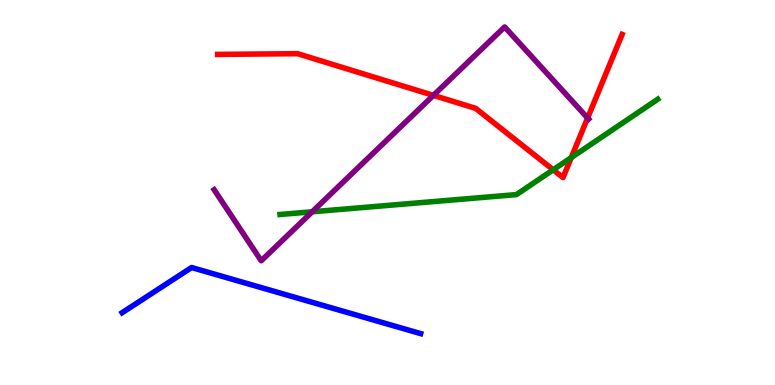[{'lines': ['blue', 'red'], 'intersections': []}, {'lines': ['green', 'red'], 'intersections': [{'x': 7.14, 'y': 5.59}, {'x': 7.37, 'y': 5.91}]}, {'lines': ['purple', 'red'], 'intersections': [{'x': 5.59, 'y': 7.52}, {'x': 7.58, 'y': 6.94}]}, {'lines': ['blue', 'green'], 'intersections': []}, {'lines': ['blue', 'purple'], 'intersections': []}, {'lines': ['green', 'purple'], 'intersections': [{'x': 4.03, 'y': 4.5}]}]